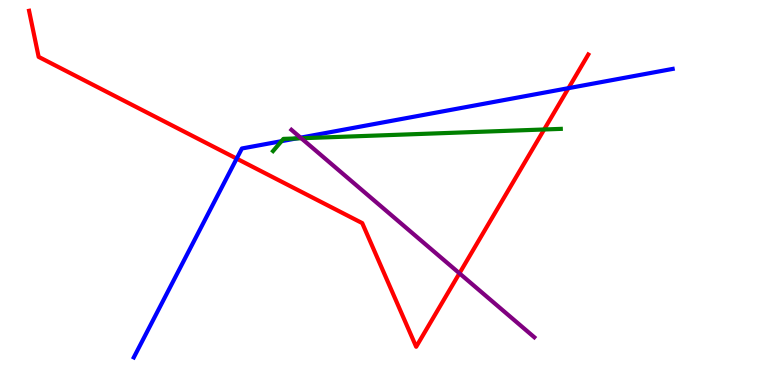[{'lines': ['blue', 'red'], 'intersections': [{'x': 3.05, 'y': 5.88}, {'x': 7.34, 'y': 7.71}]}, {'lines': ['green', 'red'], 'intersections': [{'x': 7.02, 'y': 6.64}]}, {'lines': ['purple', 'red'], 'intersections': [{'x': 5.93, 'y': 2.9}]}, {'lines': ['blue', 'green'], 'intersections': [{'x': 3.63, 'y': 6.33}, {'x': 3.82, 'y': 6.4}]}, {'lines': ['blue', 'purple'], 'intersections': [{'x': 3.88, 'y': 6.42}]}, {'lines': ['green', 'purple'], 'intersections': [{'x': 3.89, 'y': 6.41}]}]